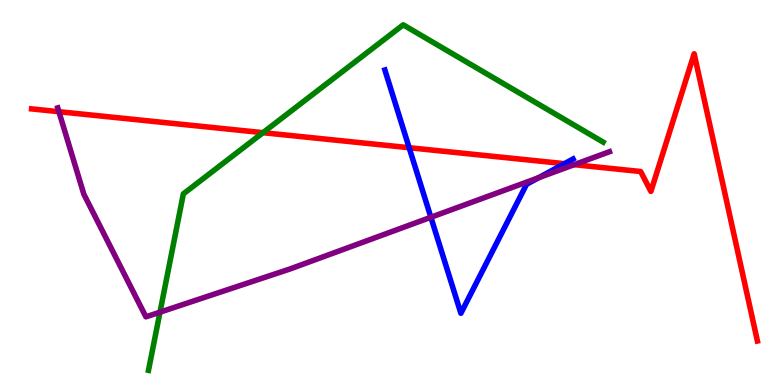[{'lines': ['blue', 'red'], 'intersections': [{'x': 5.28, 'y': 6.16}, {'x': 7.28, 'y': 5.75}]}, {'lines': ['green', 'red'], 'intersections': [{'x': 3.39, 'y': 6.55}]}, {'lines': ['purple', 'red'], 'intersections': [{'x': 0.76, 'y': 7.1}, {'x': 7.41, 'y': 5.72}]}, {'lines': ['blue', 'green'], 'intersections': []}, {'lines': ['blue', 'purple'], 'intersections': [{'x': 5.56, 'y': 4.36}, {'x': 6.95, 'y': 5.38}]}, {'lines': ['green', 'purple'], 'intersections': [{'x': 2.06, 'y': 1.89}]}]